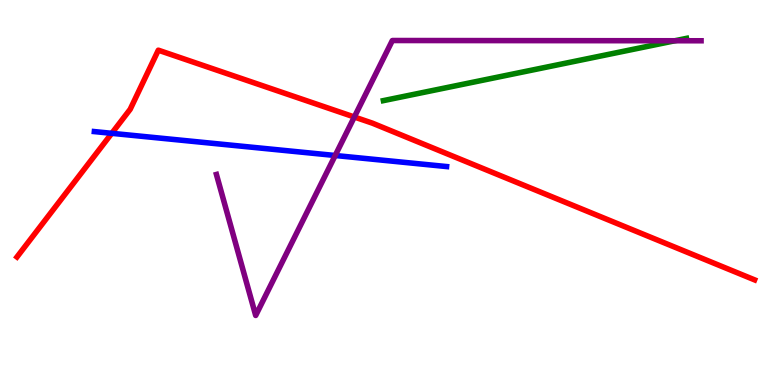[{'lines': ['blue', 'red'], 'intersections': [{'x': 1.44, 'y': 6.54}]}, {'lines': ['green', 'red'], 'intersections': []}, {'lines': ['purple', 'red'], 'intersections': [{'x': 4.57, 'y': 6.96}]}, {'lines': ['blue', 'green'], 'intersections': []}, {'lines': ['blue', 'purple'], 'intersections': [{'x': 4.33, 'y': 5.96}]}, {'lines': ['green', 'purple'], 'intersections': [{'x': 8.71, 'y': 8.94}]}]